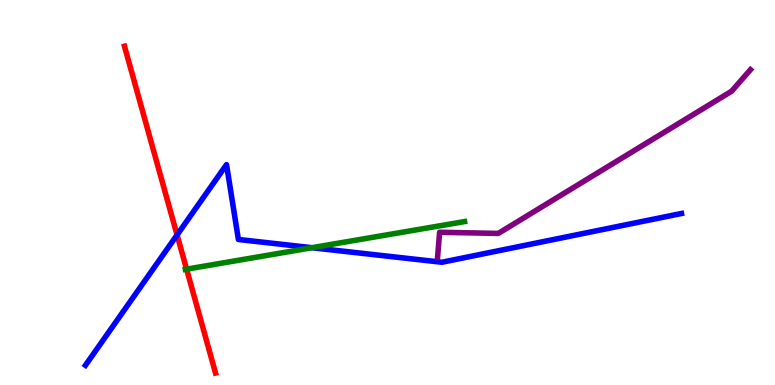[{'lines': ['blue', 'red'], 'intersections': [{'x': 2.28, 'y': 3.9}]}, {'lines': ['green', 'red'], 'intersections': [{'x': 2.41, 'y': 3.01}]}, {'lines': ['purple', 'red'], 'intersections': []}, {'lines': ['blue', 'green'], 'intersections': [{'x': 4.03, 'y': 3.57}]}, {'lines': ['blue', 'purple'], 'intersections': []}, {'lines': ['green', 'purple'], 'intersections': []}]